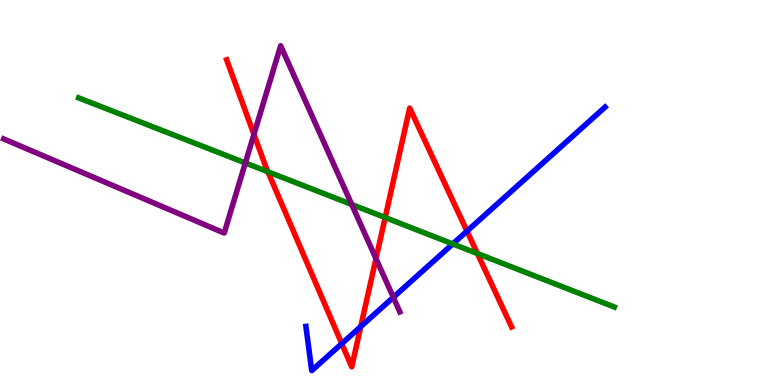[{'lines': ['blue', 'red'], 'intersections': [{'x': 4.41, 'y': 1.07}, {'x': 4.65, 'y': 1.52}, {'x': 6.03, 'y': 4.0}]}, {'lines': ['green', 'red'], 'intersections': [{'x': 3.46, 'y': 5.54}, {'x': 4.97, 'y': 4.35}, {'x': 6.16, 'y': 3.41}]}, {'lines': ['purple', 'red'], 'intersections': [{'x': 3.28, 'y': 6.51}, {'x': 4.85, 'y': 3.28}]}, {'lines': ['blue', 'green'], 'intersections': [{'x': 5.84, 'y': 3.66}]}, {'lines': ['blue', 'purple'], 'intersections': [{'x': 5.08, 'y': 2.28}]}, {'lines': ['green', 'purple'], 'intersections': [{'x': 3.17, 'y': 5.77}, {'x': 4.54, 'y': 4.69}]}]